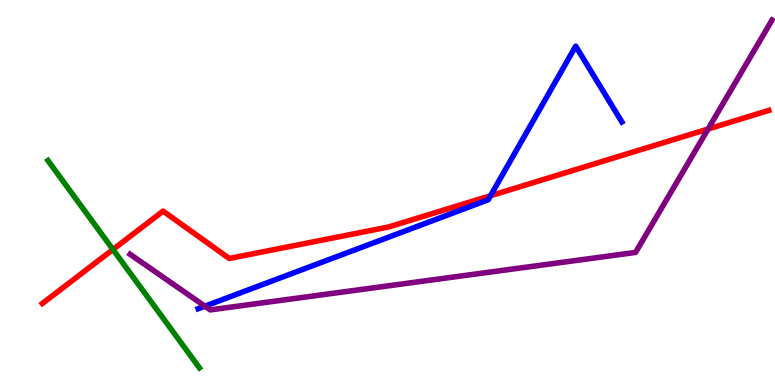[{'lines': ['blue', 'red'], 'intersections': [{'x': 6.33, 'y': 4.92}]}, {'lines': ['green', 'red'], 'intersections': [{'x': 1.46, 'y': 3.52}]}, {'lines': ['purple', 'red'], 'intersections': [{'x': 9.14, 'y': 6.65}]}, {'lines': ['blue', 'green'], 'intersections': []}, {'lines': ['blue', 'purple'], 'intersections': [{'x': 2.64, 'y': 2.05}]}, {'lines': ['green', 'purple'], 'intersections': []}]